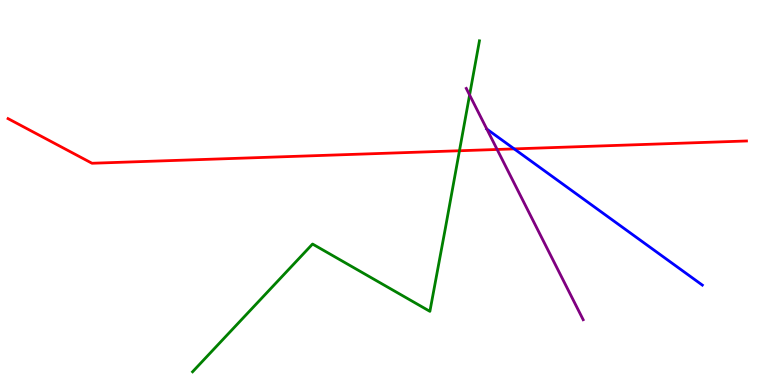[{'lines': ['blue', 'red'], 'intersections': [{'x': 6.63, 'y': 6.13}]}, {'lines': ['green', 'red'], 'intersections': [{'x': 5.93, 'y': 6.08}]}, {'lines': ['purple', 'red'], 'intersections': [{'x': 6.41, 'y': 6.12}]}, {'lines': ['blue', 'green'], 'intersections': []}, {'lines': ['blue', 'purple'], 'intersections': [{'x': 6.28, 'y': 6.65}]}, {'lines': ['green', 'purple'], 'intersections': [{'x': 6.06, 'y': 7.53}]}]